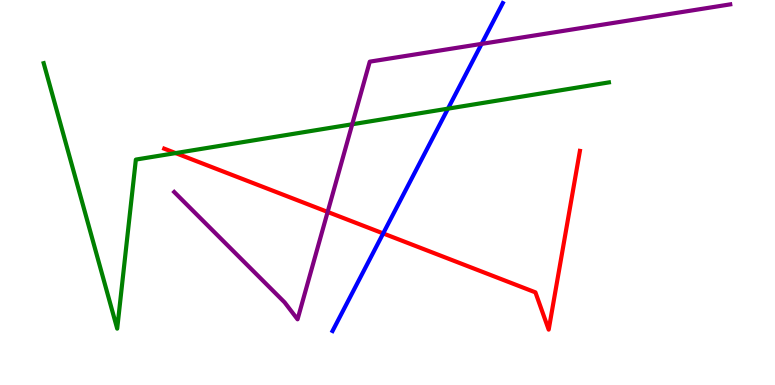[{'lines': ['blue', 'red'], 'intersections': [{'x': 4.94, 'y': 3.94}]}, {'lines': ['green', 'red'], 'intersections': [{'x': 2.27, 'y': 6.02}]}, {'lines': ['purple', 'red'], 'intersections': [{'x': 4.23, 'y': 4.5}]}, {'lines': ['blue', 'green'], 'intersections': [{'x': 5.78, 'y': 7.18}]}, {'lines': ['blue', 'purple'], 'intersections': [{'x': 6.21, 'y': 8.86}]}, {'lines': ['green', 'purple'], 'intersections': [{'x': 4.54, 'y': 6.77}]}]